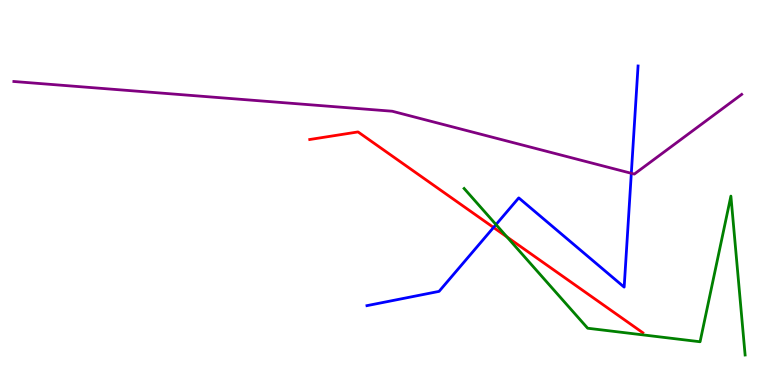[{'lines': ['blue', 'red'], 'intersections': [{'x': 6.37, 'y': 4.09}]}, {'lines': ['green', 'red'], 'intersections': [{'x': 6.54, 'y': 3.85}]}, {'lines': ['purple', 'red'], 'intersections': []}, {'lines': ['blue', 'green'], 'intersections': [{'x': 6.4, 'y': 4.17}]}, {'lines': ['blue', 'purple'], 'intersections': [{'x': 8.15, 'y': 5.5}]}, {'lines': ['green', 'purple'], 'intersections': []}]